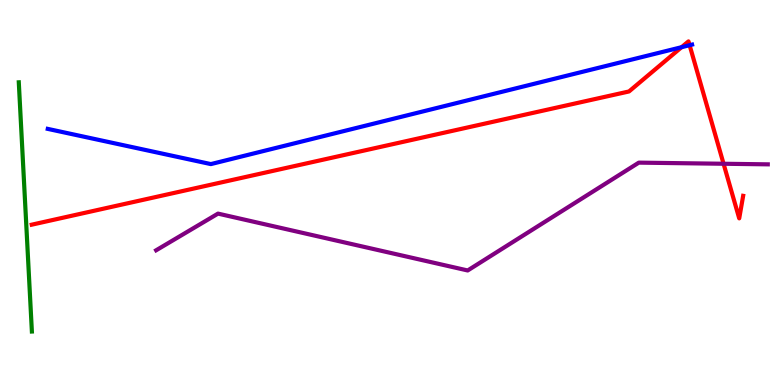[{'lines': ['blue', 'red'], 'intersections': [{'x': 8.79, 'y': 8.77}, {'x': 8.9, 'y': 8.83}]}, {'lines': ['green', 'red'], 'intersections': []}, {'lines': ['purple', 'red'], 'intersections': [{'x': 9.34, 'y': 5.75}]}, {'lines': ['blue', 'green'], 'intersections': []}, {'lines': ['blue', 'purple'], 'intersections': []}, {'lines': ['green', 'purple'], 'intersections': []}]